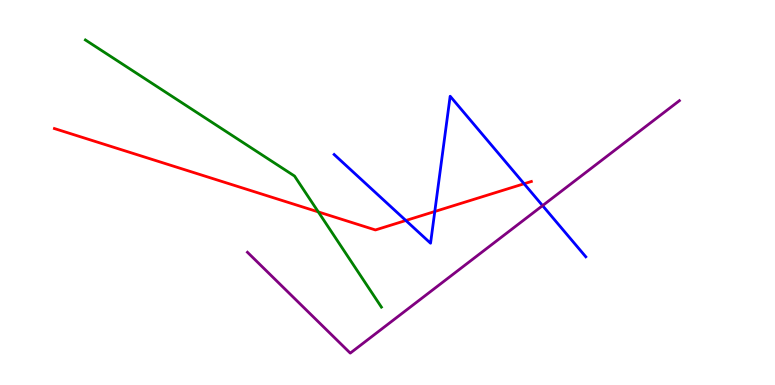[{'lines': ['blue', 'red'], 'intersections': [{'x': 5.24, 'y': 4.27}, {'x': 5.61, 'y': 4.51}, {'x': 6.76, 'y': 5.23}]}, {'lines': ['green', 'red'], 'intersections': [{'x': 4.11, 'y': 4.5}]}, {'lines': ['purple', 'red'], 'intersections': []}, {'lines': ['blue', 'green'], 'intersections': []}, {'lines': ['blue', 'purple'], 'intersections': [{'x': 7.0, 'y': 4.66}]}, {'lines': ['green', 'purple'], 'intersections': []}]